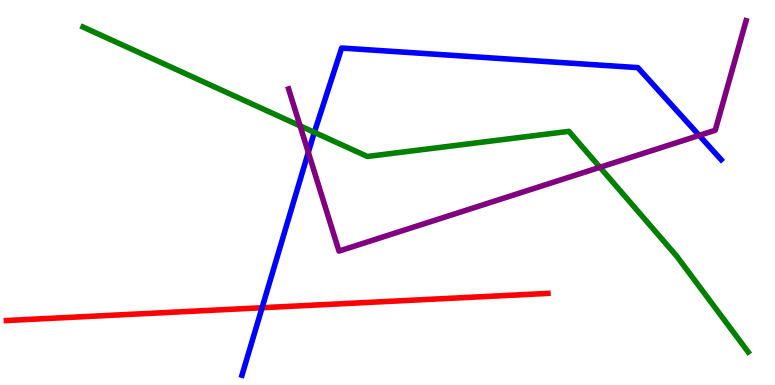[{'lines': ['blue', 'red'], 'intersections': [{'x': 3.38, 'y': 2.01}]}, {'lines': ['green', 'red'], 'intersections': []}, {'lines': ['purple', 'red'], 'intersections': []}, {'lines': ['blue', 'green'], 'intersections': [{'x': 4.06, 'y': 6.56}]}, {'lines': ['blue', 'purple'], 'intersections': [{'x': 3.98, 'y': 6.04}, {'x': 9.02, 'y': 6.48}]}, {'lines': ['green', 'purple'], 'intersections': [{'x': 3.87, 'y': 6.73}, {'x': 7.74, 'y': 5.65}]}]